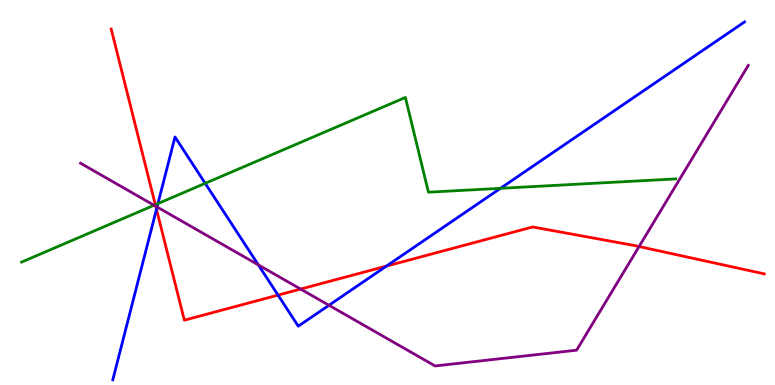[{'lines': ['blue', 'red'], 'intersections': [{'x': 2.02, 'y': 4.56}, {'x': 3.59, 'y': 2.33}, {'x': 4.99, 'y': 3.09}]}, {'lines': ['green', 'red'], 'intersections': [{'x': 2.0, 'y': 4.68}]}, {'lines': ['purple', 'red'], 'intersections': [{'x': 2.01, 'y': 4.64}, {'x': 3.88, 'y': 2.49}, {'x': 8.25, 'y': 3.6}]}, {'lines': ['blue', 'green'], 'intersections': [{'x': 2.04, 'y': 4.71}, {'x': 2.65, 'y': 5.24}, {'x': 6.46, 'y': 5.11}]}, {'lines': ['blue', 'purple'], 'intersections': [{'x': 2.03, 'y': 4.62}, {'x': 3.33, 'y': 3.12}, {'x': 4.24, 'y': 2.07}]}, {'lines': ['green', 'purple'], 'intersections': [{'x': 1.99, 'y': 4.67}]}]